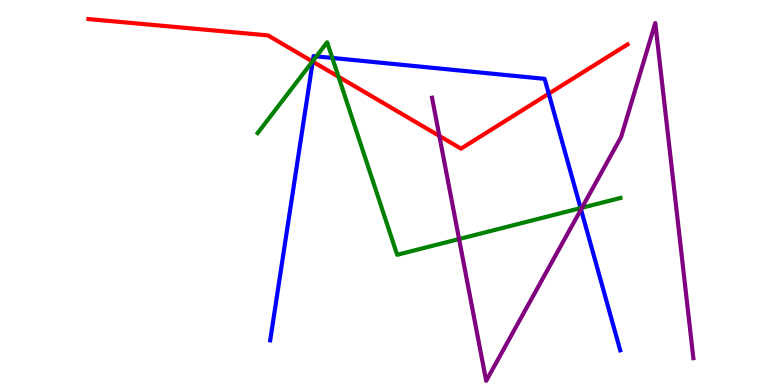[{'lines': ['blue', 'red'], 'intersections': [{'x': 4.04, 'y': 8.4}, {'x': 7.08, 'y': 7.57}]}, {'lines': ['green', 'red'], 'intersections': [{'x': 4.03, 'y': 8.4}, {'x': 4.37, 'y': 8.01}]}, {'lines': ['purple', 'red'], 'intersections': [{'x': 5.67, 'y': 6.47}]}, {'lines': ['blue', 'green'], 'intersections': [{'x': 4.04, 'y': 8.41}, {'x': 4.08, 'y': 8.54}, {'x': 4.29, 'y': 8.5}, {'x': 7.49, 'y': 4.59}]}, {'lines': ['blue', 'purple'], 'intersections': [{'x': 7.5, 'y': 4.56}]}, {'lines': ['green', 'purple'], 'intersections': [{'x': 5.92, 'y': 3.79}, {'x': 7.51, 'y': 4.6}]}]